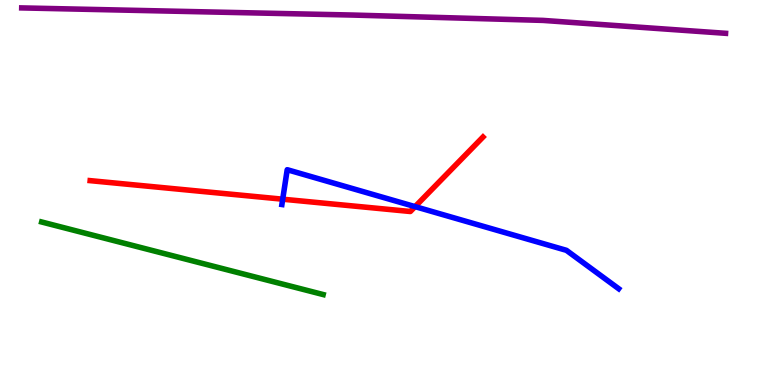[{'lines': ['blue', 'red'], 'intersections': [{'x': 3.65, 'y': 4.83}, {'x': 5.36, 'y': 4.63}]}, {'lines': ['green', 'red'], 'intersections': []}, {'lines': ['purple', 'red'], 'intersections': []}, {'lines': ['blue', 'green'], 'intersections': []}, {'lines': ['blue', 'purple'], 'intersections': []}, {'lines': ['green', 'purple'], 'intersections': []}]